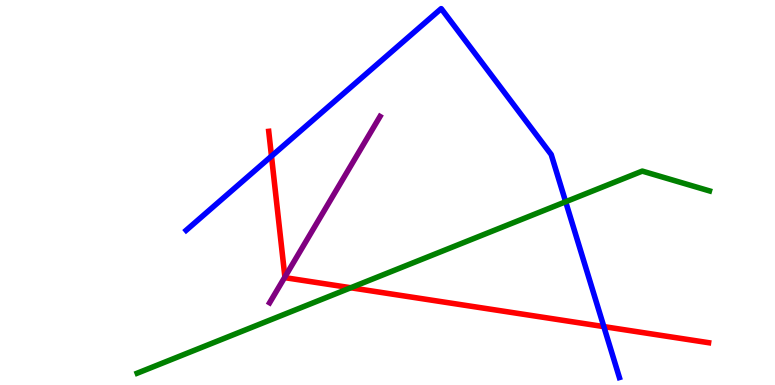[{'lines': ['blue', 'red'], 'intersections': [{'x': 3.5, 'y': 5.94}, {'x': 7.79, 'y': 1.52}]}, {'lines': ['green', 'red'], 'intersections': [{'x': 4.53, 'y': 2.53}]}, {'lines': ['purple', 'red'], 'intersections': [{'x': 3.68, 'y': 2.81}]}, {'lines': ['blue', 'green'], 'intersections': [{'x': 7.3, 'y': 4.76}]}, {'lines': ['blue', 'purple'], 'intersections': []}, {'lines': ['green', 'purple'], 'intersections': []}]